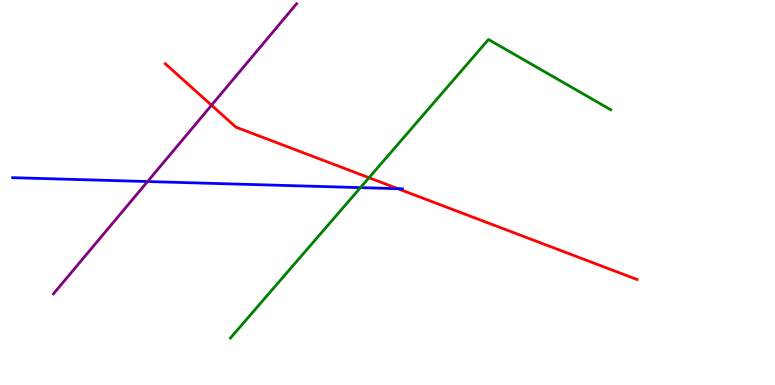[{'lines': ['blue', 'red'], 'intersections': [{'x': 5.13, 'y': 5.1}]}, {'lines': ['green', 'red'], 'intersections': [{'x': 4.76, 'y': 5.38}]}, {'lines': ['purple', 'red'], 'intersections': [{'x': 2.73, 'y': 7.27}]}, {'lines': ['blue', 'green'], 'intersections': [{'x': 4.65, 'y': 5.13}]}, {'lines': ['blue', 'purple'], 'intersections': [{'x': 1.9, 'y': 5.28}]}, {'lines': ['green', 'purple'], 'intersections': []}]